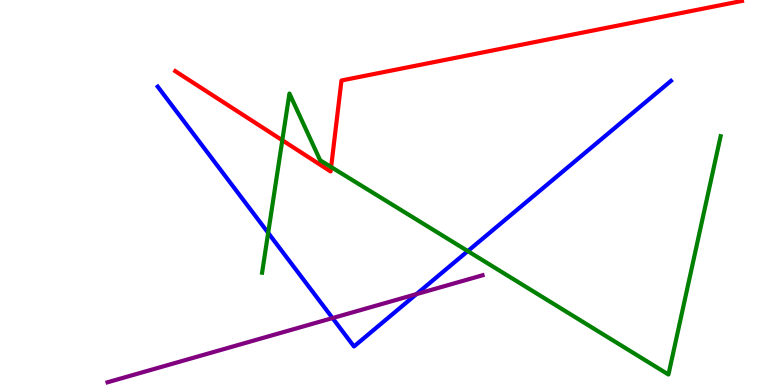[{'lines': ['blue', 'red'], 'intersections': []}, {'lines': ['green', 'red'], 'intersections': [{'x': 3.64, 'y': 6.36}, {'x': 4.27, 'y': 5.66}]}, {'lines': ['purple', 'red'], 'intersections': []}, {'lines': ['blue', 'green'], 'intersections': [{'x': 3.46, 'y': 3.95}, {'x': 6.04, 'y': 3.48}]}, {'lines': ['blue', 'purple'], 'intersections': [{'x': 4.29, 'y': 1.74}, {'x': 5.37, 'y': 2.36}]}, {'lines': ['green', 'purple'], 'intersections': []}]